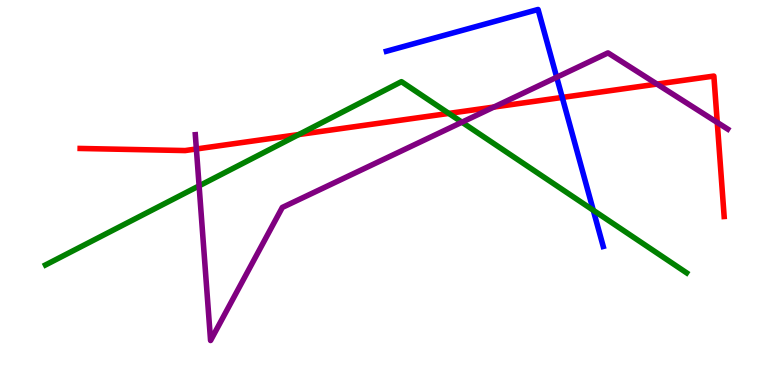[{'lines': ['blue', 'red'], 'intersections': [{'x': 7.25, 'y': 7.47}]}, {'lines': ['green', 'red'], 'intersections': [{'x': 3.85, 'y': 6.51}, {'x': 5.79, 'y': 7.05}]}, {'lines': ['purple', 'red'], 'intersections': [{'x': 2.53, 'y': 6.13}, {'x': 6.37, 'y': 7.22}, {'x': 8.48, 'y': 7.82}, {'x': 9.26, 'y': 6.82}]}, {'lines': ['blue', 'green'], 'intersections': [{'x': 7.66, 'y': 4.54}]}, {'lines': ['blue', 'purple'], 'intersections': [{'x': 7.18, 'y': 7.99}]}, {'lines': ['green', 'purple'], 'intersections': [{'x': 2.57, 'y': 5.17}, {'x': 5.96, 'y': 6.83}]}]